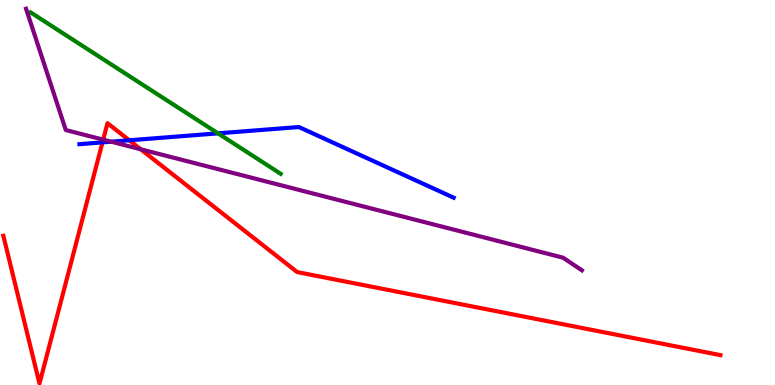[{'lines': ['blue', 'red'], 'intersections': [{'x': 1.32, 'y': 6.3}, {'x': 1.67, 'y': 6.36}]}, {'lines': ['green', 'red'], 'intersections': []}, {'lines': ['purple', 'red'], 'intersections': [{'x': 1.33, 'y': 6.37}, {'x': 1.82, 'y': 6.12}]}, {'lines': ['blue', 'green'], 'intersections': [{'x': 2.81, 'y': 6.54}]}, {'lines': ['blue', 'purple'], 'intersections': [{'x': 1.43, 'y': 6.32}]}, {'lines': ['green', 'purple'], 'intersections': []}]